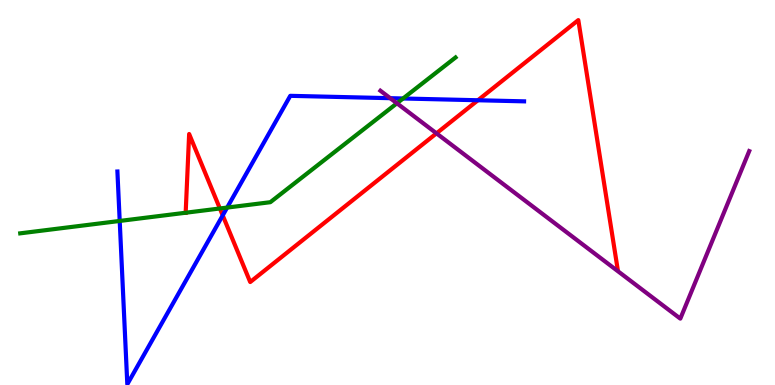[{'lines': ['blue', 'red'], 'intersections': [{'x': 2.87, 'y': 4.41}, {'x': 6.17, 'y': 7.4}]}, {'lines': ['green', 'red'], 'intersections': [{'x': 2.4, 'y': 4.47}, {'x': 2.84, 'y': 4.58}]}, {'lines': ['purple', 'red'], 'intersections': [{'x': 5.63, 'y': 6.54}]}, {'lines': ['blue', 'green'], 'intersections': [{'x': 1.54, 'y': 4.26}, {'x': 2.93, 'y': 4.61}, {'x': 5.2, 'y': 7.44}]}, {'lines': ['blue', 'purple'], 'intersections': [{'x': 5.04, 'y': 7.45}]}, {'lines': ['green', 'purple'], 'intersections': [{'x': 5.12, 'y': 7.32}]}]